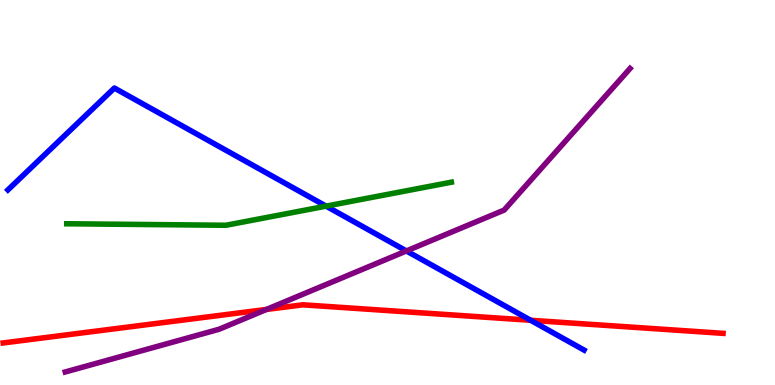[{'lines': ['blue', 'red'], 'intersections': [{'x': 6.85, 'y': 1.68}]}, {'lines': ['green', 'red'], 'intersections': []}, {'lines': ['purple', 'red'], 'intersections': [{'x': 3.44, 'y': 1.96}]}, {'lines': ['blue', 'green'], 'intersections': [{'x': 4.21, 'y': 4.65}]}, {'lines': ['blue', 'purple'], 'intersections': [{'x': 5.24, 'y': 3.48}]}, {'lines': ['green', 'purple'], 'intersections': []}]